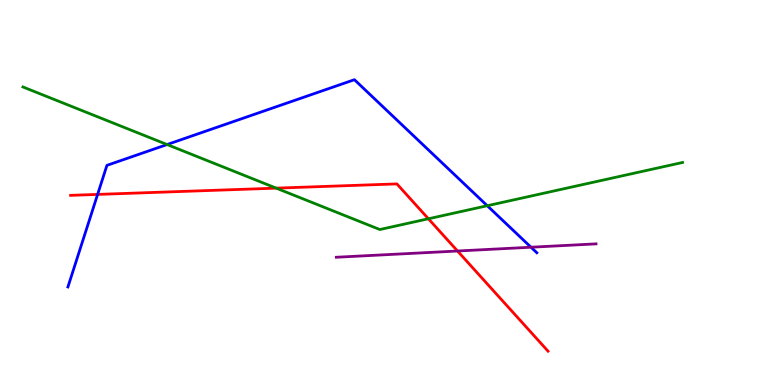[{'lines': ['blue', 'red'], 'intersections': [{'x': 1.26, 'y': 4.95}]}, {'lines': ['green', 'red'], 'intersections': [{'x': 3.56, 'y': 5.11}, {'x': 5.53, 'y': 4.32}]}, {'lines': ['purple', 'red'], 'intersections': [{'x': 5.9, 'y': 3.48}]}, {'lines': ['blue', 'green'], 'intersections': [{'x': 2.16, 'y': 6.25}, {'x': 6.29, 'y': 4.66}]}, {'lines': ['blue', 'purple'], 'intersections': [{'x': 6.85, 'y': 3.58}]}, {'lines': ['green', 'purple'], 'intersections': []}]